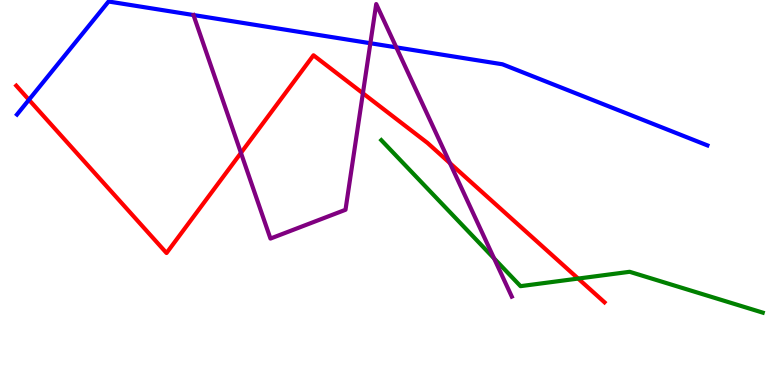[{'lines': ['blue', 'red'], 'intersections': [{'x': 0.373, 'y': 7.41}]}, {'lines': ['green', 'red'], 'intersections': [{'x': 7.46, 'y': 2.76}]}, {'lines': ['purple', 'red'], 'intersections': [{'x': 3.11, 'y': 6.03}, {'x': 4.68, 'y': 7.58}, {'x': 5.81, 'y': 5.76}]}, {'lines': ['blue', 'green'], 'intersections': []}, {'lines': ['blue', 'purple'], 'intersections': [{'x': 4.78, 'y': 8.88}, {'x': 5.11, 'y': 8.77}]}, {'lines': ['green', 'purple'], 'intersections': [{'x': 6.38, 'y': 3.29}]}]